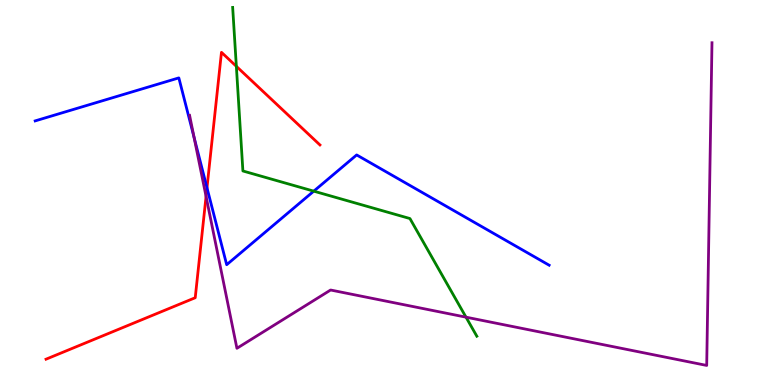[{'lines': ['blue', 'red'], 'intersections': [{'x': 2.67, 'y': 5.12}]}, {'lines': ['green', 'red'], 'intersections': [{'x': 3.05, 'y': 8.28}]}, {'lines': ['purple', 'red'], 'intersections': [{'x': 2.66, 'y': 4.9}]}, {'lines': ['blue', 'green'], 'intersections': [{'x': 4.05, 'y': 5.03}]}, {'lines': ['blue', 'purple'], 'intersections': [{'x': 2.5, 'y': 6.44}]}, {'lines': ['green', 'purple'], 'intersections': [{'x': 6.01, 'y': 1.76}]}]